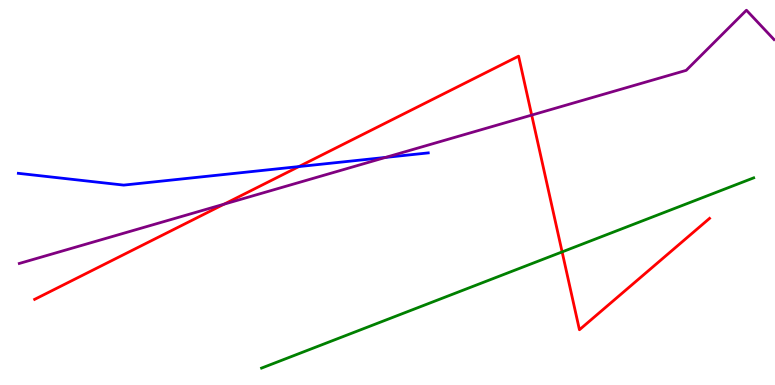[{'lines': ['blue', 'red'], 'intersections': [{'x': 3.86, 'y': 5.67}]}, {'lines': ['green', 'red'], 'intersections': [{'x': 7.25, 'y': 3.46}]}, {'lines': ['purple', 'red'], 'intersections': [{'x': 2.89, 'y': 4.7}, {'x': 6.86, 'y': 7.01}]}, {'lines': ['blue', 'green'], 'intersections': []}, {'lines': ['blue', 'purple'], 'intersections': [{'x': 4.97, 'y': 5.91}]}, {'lines': ['green', 'purple'], 'intersections': []}]